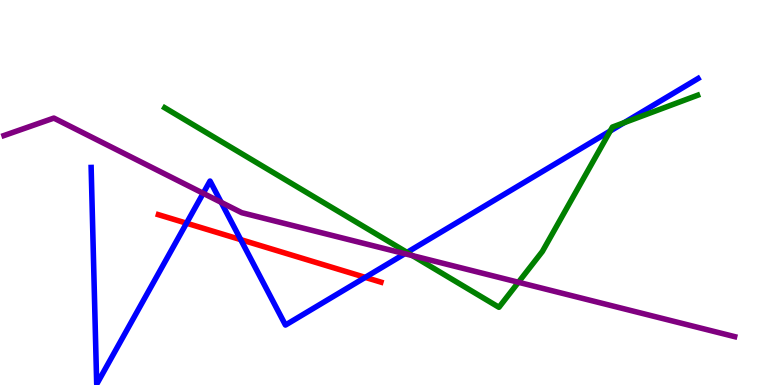[{'lines': ['blue', 'red'], 'intersections': [{'x': 2.41, 'y': 4.2}, {'x': 3.11, 'y': 3.78}, {'x': 4.71, 'y': 2.8}]}, {'lines': ['green', 'red'], 'intersections': []}, {'lines': ['purple', 'red'], 'intersections': []}, {'lines': ['blue', 'green'], 'intersections': [{'x': 5.25, 'y': 3.44}, {'x': 7.87, 'y': 6.6}, {'x': 8.05, 'y': 6.81}]}, {'lines': ['blue', 'purple'], 'intersections': [{'x': 2.62, 'y': 4.98}, {'x': 2.85, 'y': 4.74}, {'x': 5.22, 'y': 3.41}]}, {'lines': ['green', 'purple'], 'intersections': [{'x': 5.32, 'y': 3.36}, {'x': 6.69, 'y': 2.67}]}]